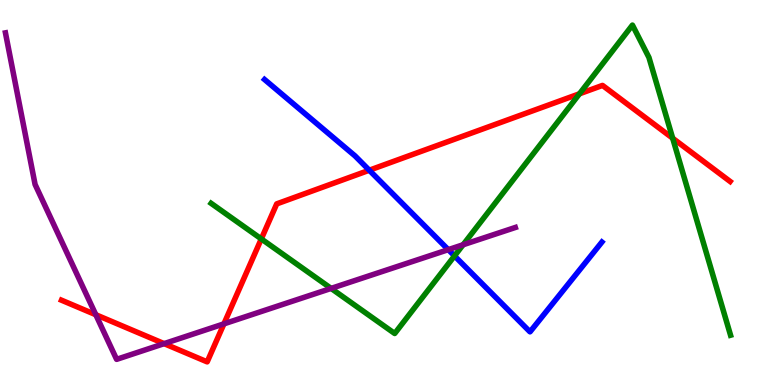[{'lines': ['blue', 'red'], 'intersections': [{'x': 4.76, 'y': 5.58}]}, {'lines': ['green', 'red'], 'intersections': [{'x': 3.37, 'y': 3.79}, {'x': 7.48, 'y': 7.56}, {'x': 8.68, 'y': 6.41}]}, {'lines': ['purple', 'red'], 'intersections': [{'x': 1.24, 'y': 1.83}, {'x': 2.12, 'y': 1.07}, {'x': 2.89, 'y': 1.59}]}, {'lines': ['blue', 'green'], 'intersections': [{'x': 5.86, 'y': 3.35}]}, {'lines': ['blue', 'purple'], 'intersections': [{'x': 5.78, 'y': 3.52}]}, {'lines': ['green', 'purple'], 'intersections': [{'x': 4.27, 'y': 2.51}, {'x': 5.98, 'y': 3.64}]}]